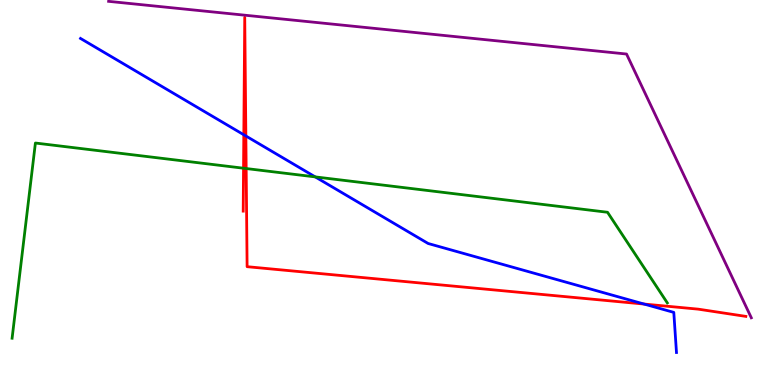[{'lines': ['blue', 'red'], 'intersections': [{'x': 3.15, 'y': 6.5}, {'x': 3.17, 'y': 6.47}, {'x': 8.31, 'y': 2.1}]}, {'lines': ['green', 'red'], 'intersections': [{'x': 3.14, 'y': 5.63}, {'x': 3.18, 'y': 5.62}]}, {'lines': ['purple', 'red'], 'intersections': []}, {'lines': ['blue', 'green'], 'intersections': [{'x': 4.07, 'y': 5.41}]}, {'lines': ['blue', 'purple'], 'intersections': []}, {'lines': ['green', 'purple'], 'intersections': []}]